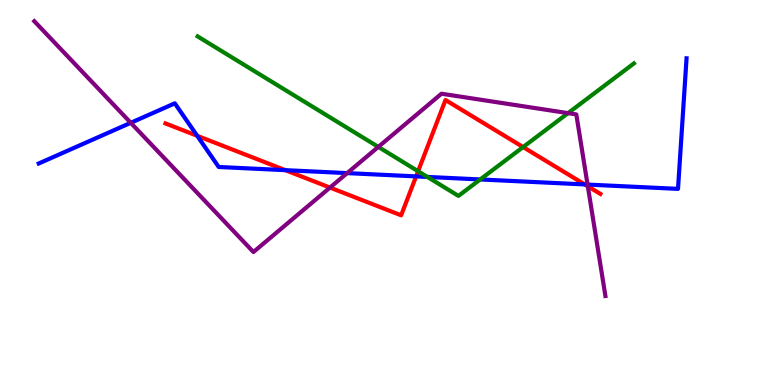[{'lines': ['blue', 'red'], 'intersections': [{'x': 2.54, 'y': 6.47}, {'x': 3.68, 'y': 5.58}, {'x': 5.37, 'y': 5.42}, {'x': 7.54, 'y': 5.21}]}, {'lines': ['green', 'red'], 'intersections': [{'x': 5.39, 'y': 5.55}, {'x': 6.75, 'y': 6.18}]}, {'lines': ['purple', 'red'], 'intersections': [{'x': 4.26, 'y': 5.13}, {'x': 7.58, 'y': 5.16}]}, {'lines': ['blue', 'green'], 'intersections': [{'x': 5.52, 'y': 5.4}, {'x': 6.2, 'y': 5.34}]}, {'lines': ['blue', 'purple'], 'intersections': [{'x': 1.69, 'y': 6.81}, {'x': 4.48, 'y': 5.5}, {'x': 7.58, 'y': 5.21}]}, {'lines': ['green', 'purple'], 'intersections': [{'x': 4.88, 'y': 6.18}, {'x': 7.33, 'y': 7.06}]}]